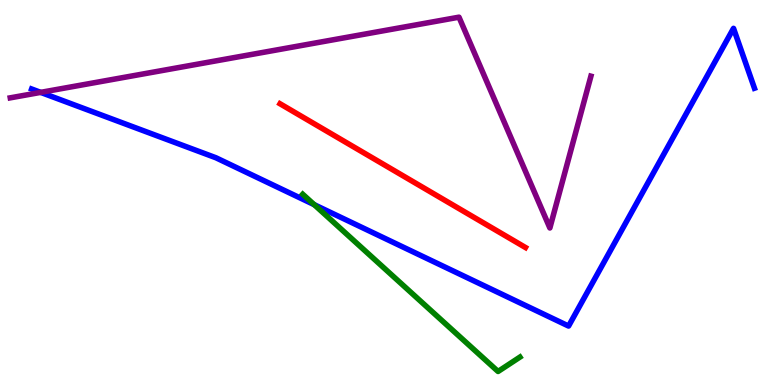[{'lines': ['blue', 'red'], 'intersections': []}, {'lines': ['green', 'red'], 'intersections': []}, {'lines': ['purple', 'red'], 'intersections': []}, {'lines': ['blue', 'green'], 'intersections': [{'x': 4.05, 'y': 4.68}]}, {'lines': ['blue', 'purple'], 'intersections': [{'x': 0.525, 'y': 7.6}]}, {'lines': ['green', 'purple'], 'intersections': []}]